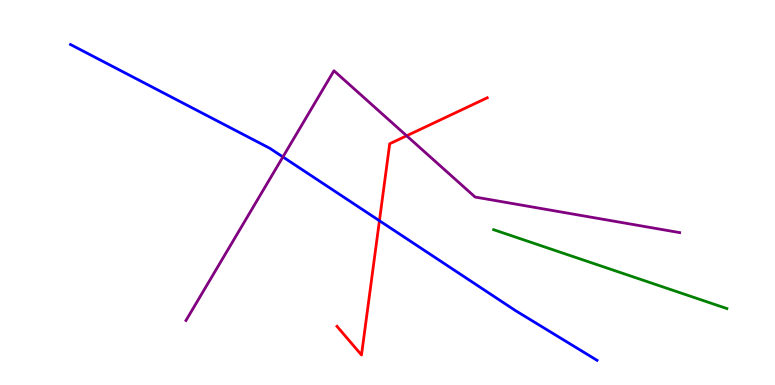[{'lines': ['blue', 'red'], 'intersections': [{'x': 4.9, 'y': 4.27}]}, {'lines': ['green', 'red'], 'intersections': []}, {'lines': ['purple', 'red'], 'intersections': [{'x': 5.25, 'y': 6.47}]}, {'lines': ['blue', 'green'], 'intersections': []}, {'lines': ['blue', 'purple'], 'intersections': [{'x': 3.65, 'y': 5.92}]}, {'lines': ['green', 'purple'], 'intersections': []}]